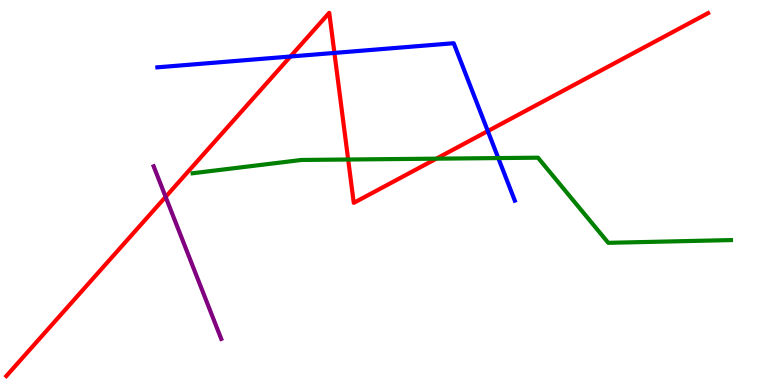[{'lines': ['blue', 'red'], 'intersections': [{'x': 3.75, 'y': 8.53}, {'x': 4.32, 'y': 8.63}, {'x': 6.29, 'y': 6.6}]}, {'lines': ['green', 'red'], 'intersections': [{'x': 4.49, 'y': 5.86}, {'x': 5.63, 'y': 5.88}]}, {'lines': ['purple', 'red'], 'intersections': [{'x': 2.14, 'y': 4.89}]}, {'lines': ['blue', 'green'], 'intersections': [{'x': 6.43, 'y': 5.89}]}, {'lines': ['blue', 'purple'], 'intersections': []}, {'lines': ['green', 'purple'], 'intersections': []}]